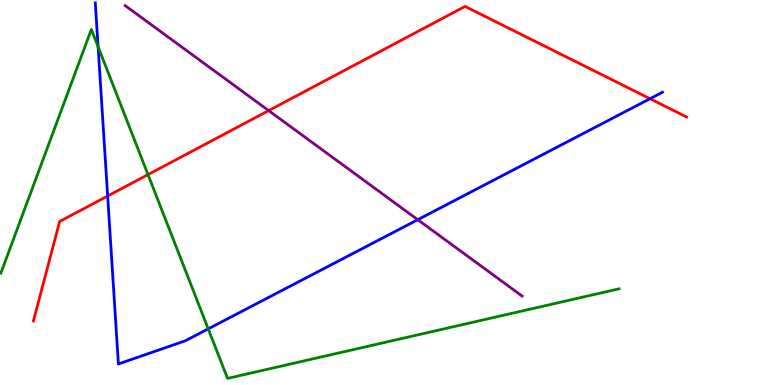[{'lines': ['blue', 'red'], 'intersections': [{'x': 1.39, 'y': 4.91}, {'x': 8.39, 'y': 7.44}]}, {'lines': ['green', 'red'], 'intersections': [{'x': 1.91, 'y': 5.46}]}, {'lines': ['purple', 'red'], 'intersections': [{'x': 3.47, 'y': 7.13}]}, {'lines': ['blue', 'green'], 'intersections': [{'x': 1.27, 'y': 8.79}, {'x': 2.69, 'y': 1.46}]}, {'lines': ['blue', 'purple'], 'intersections': [{'x': 5.39, 'y': 4.29}]}, {'lines': ['green', 'purple'], 'intersections': []}]